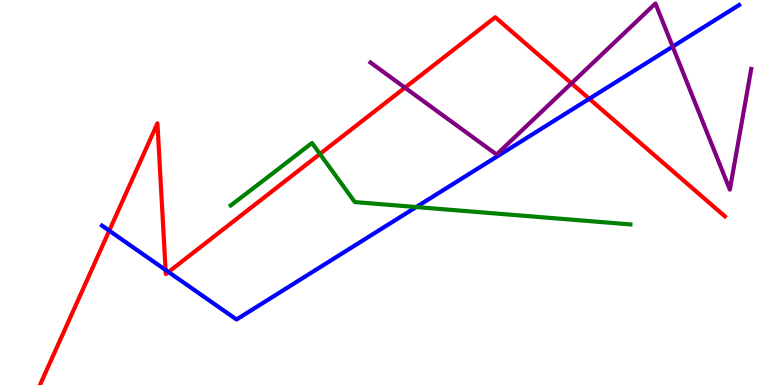[{'lines': ['blue', 'red'], 'intersections': [{'x': 1.41, 'y': 4.01}, {'x': 2.14, 'y': 2.99}, {'x': 2.17, 'y': 2.93}, {'x': 7.6, 'y': 7.43}]}, {'lines': ['green', 'red'], 'intersections': [{'x': 4.13, 'y': 6.0}]}, {'lines': ['purple', 'red'], 'intersections': [{'x': 5.23, 'y': 7.72}, {'x': 7.37, 'y': 7.84}]}, {'lines': ['blue', 'green'], 'intersections': [{'x': 5.37, 'y': 4.62}]}, {'lines': ['blue', 'purple'], 'intersections': [{'x': 8.68, 'y': 8.79}]}, {'lines': ['green', 'purple'], 'intersections': []}]